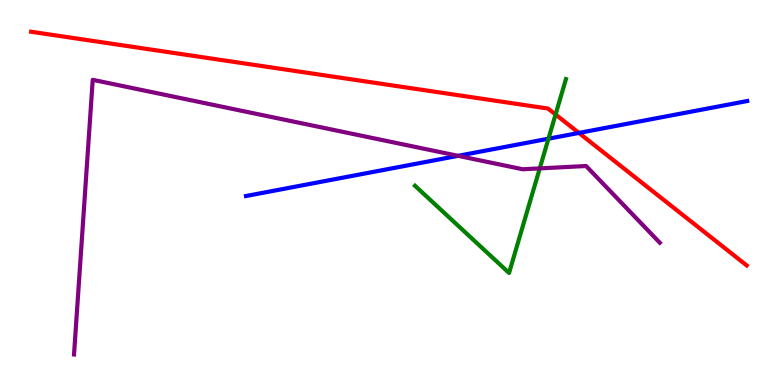[{'lines': ['blue', 'red'], 'intersections': [{'x': 7.47, 'y': 6.55}]}, {'lines': ['green', 'red'], 'intersections': [{'x': 7.17, 'y': 7.03}]}, {'lines': ['purple', 'red'], 'intersections': []}, {'lines': ['blue', 'green'], 'intersections': [{'x': 7.08, 'y': 6.4}]}, {'lines': ['blue', 'purple'], 'intersections': [{'x': 5.91, 'y': 5.95}]}, {'lines': ['green', 'purple'], 'intersections': [{'x': 6.96, 'y': 5.63}]}]